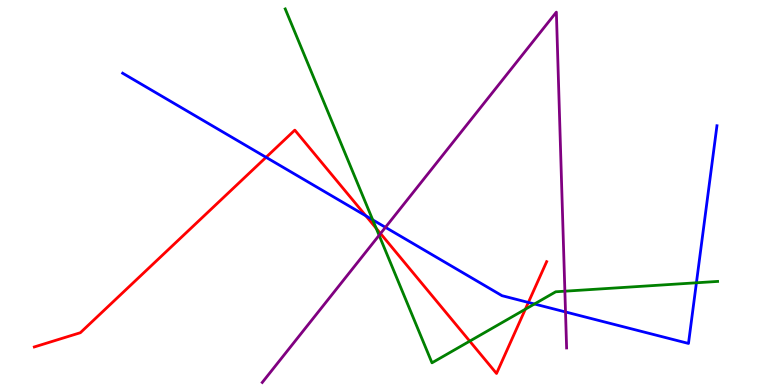[{'lines': ['blue', 'red'], 'intersections': [{'x': 3.43, 'y': 5.91}, {'x': 4.72, 'y': 4.39}, {'x': 6.82, 'y': 2.14}]}, {'lines': ['green', 'red'], 'intersections': [{'x': 4.85, 'y': 4.07}, {'x': 6.06, 'y': 1.14}, {'x': 6.78, 'y': 1.97}]}, {'lines': ['purple', 'red'], 'intersections': [{'x': 4.91, 'y': 3.93}]}, {'lines': ['blue', 'green'], 'intersections': [{'x': 4.81, 'y': 4.29}, {'x': 6.9, 'y': 2.1}, {'x': 8.99, 'y': 2.65}]}, {'lines': ['blue', 'purple'], 'intersections': [{'x': 4.97, 'y': 4.1}, {'x': 7.3, 'y': 1.9}]}, {'lines': ['green', 'purple'], 'intersections': [{'x': 4.89, 'y': 3.89}, {'x': 7.29, 'y': 2.44}]}]